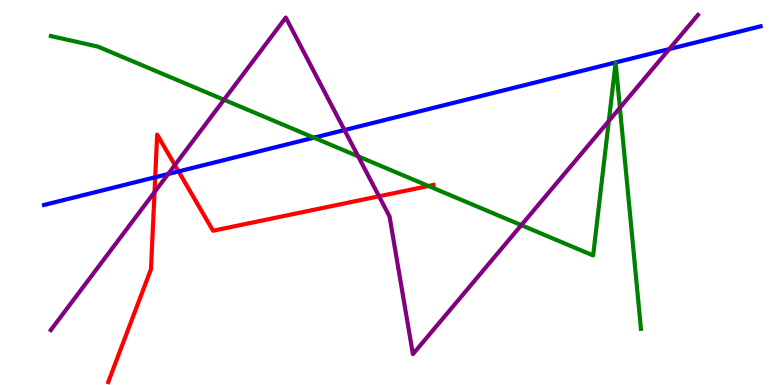[{'lines': ['blue', 'red'], 'intersections': [{'x': 2.0, 'y': 5.4}, {'x': 2.3, 'y': 5.55}]}, {'lines': ['green', 'red'], 'intersections': [{'x': 5.53, 'y': 5.17}]}, {'lines': ['purple', 'red'], 'intersections': [{'x': 1.99, 'y': 5.01}, {'x': 2.26, 'y': 5.71}, {'x': 4.89, 'y': 4.9}]}, {'lines': ['blue', 'green'], 'intersections': [{'x': 4.05, 'y': 6.42}]}, {'lines': ['blue', 'purple'], 'intersections': [{'x': 2.17, 'y': 5.48}, {'x': 4.44, 'y': 6.62}, {'x': 8.64, 'y': 8.73}]}, {'lines': ['green', 'purple'], 'intersections': [{'x': 2.89, 'y': 7.41}, {'x': 4.62, 'y': 5.94}, {'x': 6.73, 'y': 4.15}, {'x': 7.86, 'y': 6.86}, {'x': 8.0, 'y': 7.2}]}]